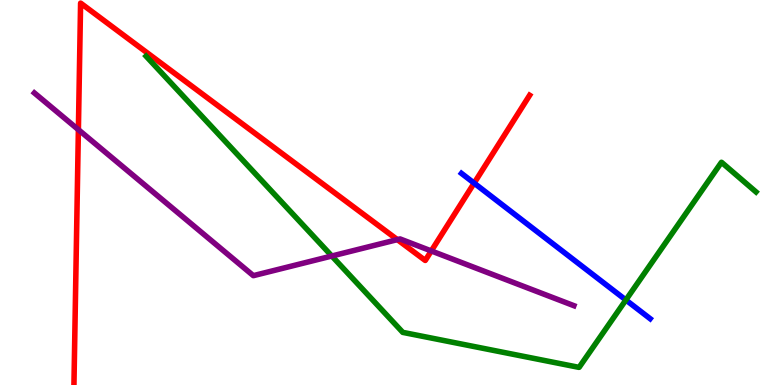[{'lines': ['blue', 'red'], 'intersections': [{'x': 6.12, 'y': 5.24}]}, {'lines': ['green', 'red'], 'intersections': []}, {'lines': ['purple', 'red'], 'intersections': [{'x': 1.01, 'y': 6.63}, {'x': 5.13, 'y': 3.78}, {'x': 5.56, 'y': 3.48}]}, {'lines': ['blue', 'green'], 'intersections': [{'x': 8.08, 'y': 2.21}]}, {'lines': ['blue', 'purple'], 'intersections': []}, {'lines': ['green', 'purple'], 'intersections': [{'x': 4.28, 'y': 3.35}]}]